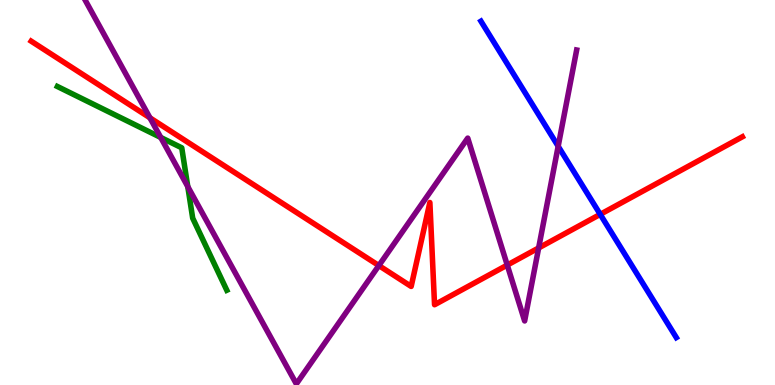[{'lines': ['blue', 'red'], 'intersections': [{'x': 7.74, 'y': 4.43}]}, {'lines': ['green', 'red'], 'intersections': []}, {'lines': ['purple', 'red'], 'intersections': [{'x': 1.93, 'y': 6.94}, {'x': 4.89, 'y': 3.1}, {'x': 6.55, 'y': 3.12}, {'x': 6.95, 'y': 3.56}]}, {'lines': ['blue', 'green'], 'intersections': []}, {'lines': ['blue', 'purple'], 'intersections': [{'x': 7.2, 'y': 6.2}]}, {'lines': ['green', 'purple'], 'intersections': [{'x': 2.07, 'y': 6.43}, {'x': 2.42, 'y': 5.15}]}]